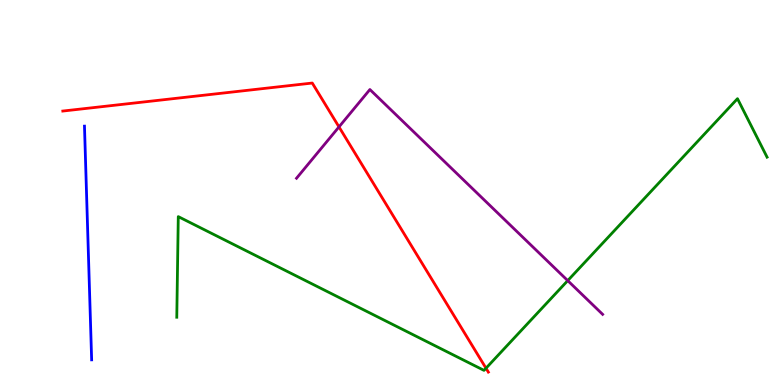[{'lines': ['blue', 'red'], 'intersections': []}, {'lines': ['green', 'red'], 'intersections': [{'x': 6.27, 'y': 0.436}]}, {'lines': ['purple', 'red'], 'intersections': [{'x': 4.37, 'y': 6.7}]}, {'lines': ['blue', 'green'], 'intersections': []}, {'lines': ['blue', 'purple'], 'intersections': []}, {'lines': ['green', 'purple'], 'intersections': [{'x': 7.33, 'y': 2.71}]}]